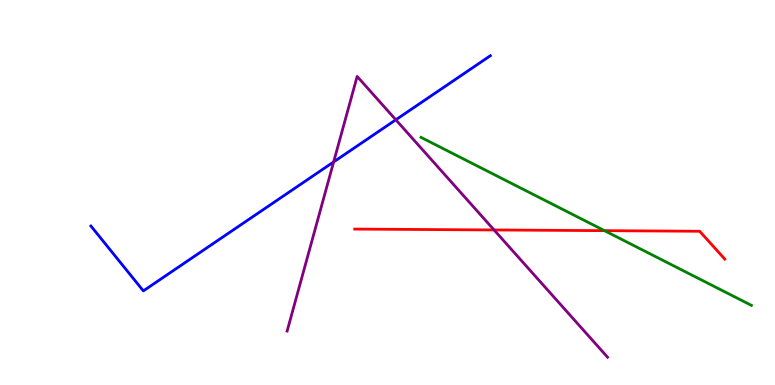[{'lines': ['blue', 'red'], 'intersections': []}, {'lines': ['green', 'red'], 'intersections': [{'x': 7.8, 'y': 4.01}]}, {'lines': ['purple', 'red'], 'intersections': [{'x': 6.38, 'y': 4.03}]}, {'lines': ['blue', 'green'], 'intersections': []}, {'lines': ['blue', 'purple'], 'intersections': [{'x': 4.31, 'y': 5.79}, {'x': 5.11, 'y': 6.89}]}, {'lines': ['green', 'purple'], 'intersections': []}]